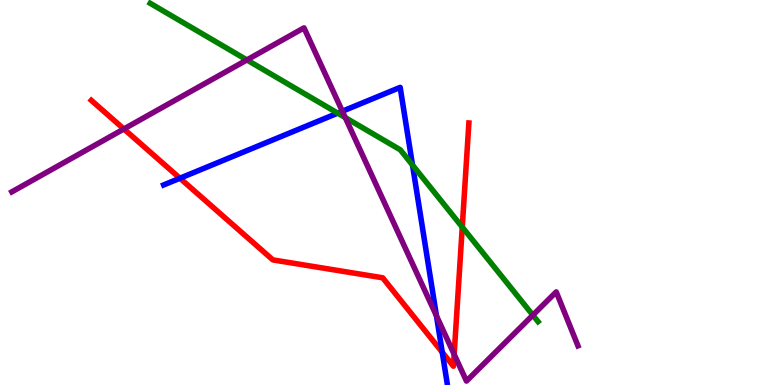[{'lines': ['blue', 'red'], 'intersections': [{'x': 2.32, 'y': 5.37}, {'x': 5.71, 'y': 0.851}]}, {'lines': ['green', 'red'], 'intersections': [{'x': 5.96, 'y': 4.1}]}, {'lines': ['purple', 'red'], 'intersections': [{'x': 1.6, 'y': 6.65}, {'x': 5.86, 'y': 0.796}]}, {'lines': ['blue', 'green'], 'intersections': [{'x': 4.36, 'y': 7.06}, {'x': 5.32, 'y': 5.71}]}, {'lines': ['blue', 'purple'], 'intersections': [{'x': 4.42, 'y': 7.11}, {'x': 5.63, 'y': 1.8}]}, {'lines': ['green', 'purple'], 'intersections': [{'x': 3.19, 'y': 8.44}, {'x': 4.46, 'y': 6.95}, {'x': 6.88, 'y': 1.81}]}]